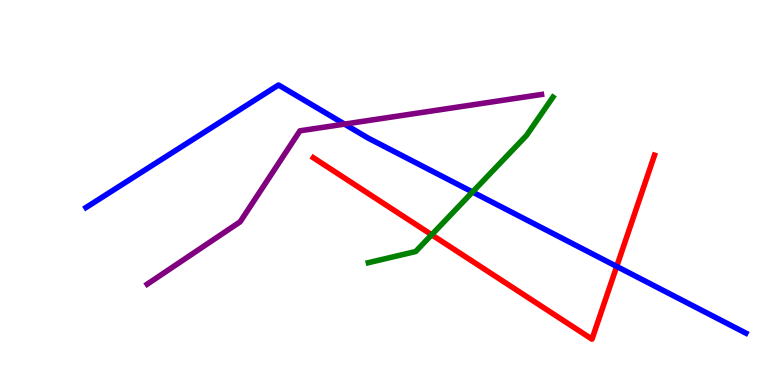[{'lines': ['blue', 'red'], 'intersections': [{'x': 7.96, 'y': 3.08}]}, {'lines': ['green', 'red'], 'intersections': [{'x': 5.57, 'y': 3.9}]}, {'lines': ['purple', 'red'], 'intersections': []}, {'lines': ['blue', 'green'], 'intersections': [{'x': 6.1, 'y': 5.01}]}, {'lines': ['blue', 'purple'], 'intersections': [{'x': 4.45, 'y': 6.78}]}, {'lines': ['green', 'purple'], 'intersections': []}]